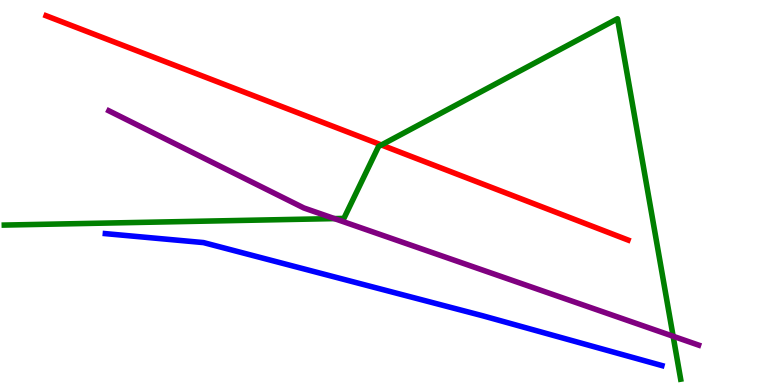[{'lines': ['blue', 'red'], 'intersections': []}, {'lines': ['green', 'red'], 'intersections': [{'x': 4.92, 'y': 6.23}]}, {'lines': ['purple', 'red'], 'intersections': []}, {'lines': ['blue', 'green'], 'intersections': []}, {'lines': ['blue', 'purple'], 'intersections': []}, {'lines': ['green', 'purple'], 'intersections': [{'x': 4.32, 'y': 4.32}, {'x': 8.69, 'y': 1.27}]}]